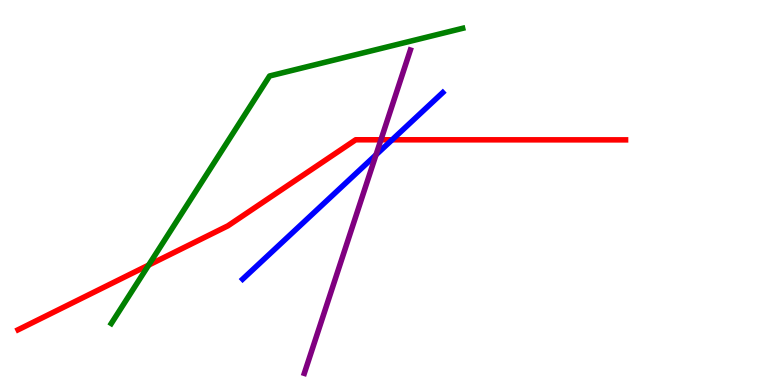[{'lines': ['blue', 'red'], 'intersections': [{'x': 5.06, 'y': 6.37}]}, {'lines': ['green', 'red'], 'intersections': [{'x': 1.92, 'y': 3.11}]}, {'lines': ['purple', 'red'], 'intersections': [{'x': 4.92, 'y': 6.37}]}, {'lines': ['blue', 'green'], 'intersections': []}, {'lines': ['blue', 'purple'], 'intersections': [{'x': 4.85, 'y': 5.98}]}, {'lines': ['green', 'purple'], 'intersections': []}]